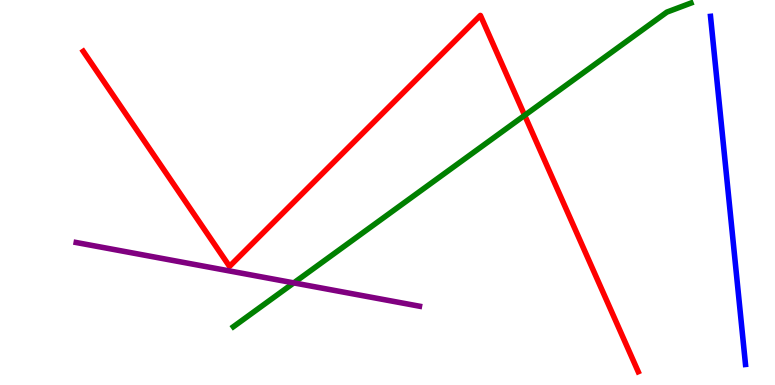[{'lines': ['blue', 'red'], 'intersections': []}, {'lines': ['green', 'red'], 'intersections': [{'x': 6.77, 'y': 7.0}]}, {'lines': ['purple', 'red'], 'intersections': []}, {'lines': ['blue', 'green'], 'intersections': []}, {'lines': ['blue', 'purple'], 'intersections': []}, {'lines': ['green', 'purple'], 'intersections': [{'x': 3.79, 'y': 2.65}]}]